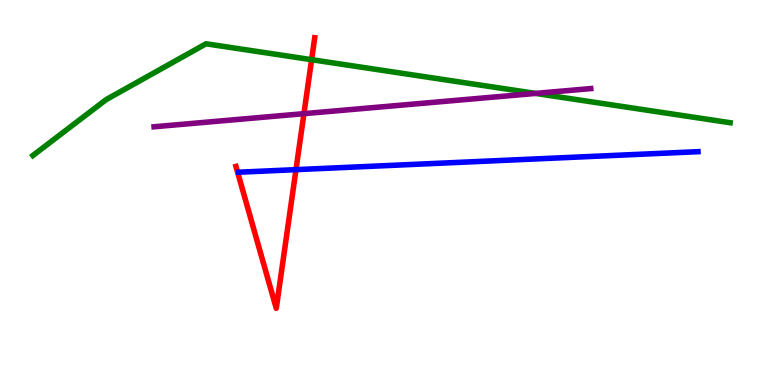[{'lines': ['blue', 'red'], 'intersections': [{'x': 3.82, 'y': 5.59}]}, {'lines': ['green', 'red'], 'intersections': [{'x': 4.02, 'y': 8.45}]}, {'lines': ['purple', 'red'], 'intersections': [{'x': 3.92, 'y': 7.05}]}, {'lines': ['blue', 'green'], 'intersections': []}, {'lines': ['blue', 'purple'], 'intersections': []}, {'lines': ['green', 'purple'], 'intersections': [{'x': 6.91, 'y': 7.57}]}]